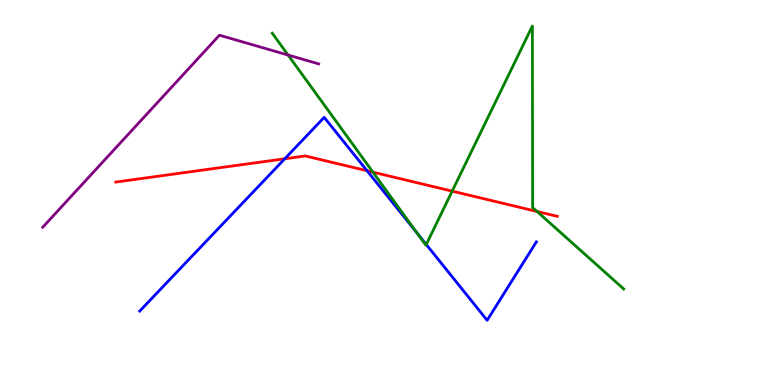[{'lines': ['blue', 'red'], 'intersections': [{'x': 3.67, 'y': 5.88}, {'x': 4.74, 'y': 5.57}]}, {'lines': ['green', 'red'], 'intersections': [{'x': 4.81, 'y': 5.53}, {'x': 5.83, 'y': 5.04}, {'x': 6.93, 'y': 4.51}]}, {'lines': ['purple', 'red'], 'intersections': []}, {'lines': ['blue', 'green'], 'intersections': [{'x': 5.38, 'y': 3.95}, {'x': 5.5, 'y': 3.65}]}, {'lines': ['blue', 'purple'], 'intersections': []}, {'lines': ['green', 'purple'], 'intersections': [{'x': 3.72, 'y': 8.57}]}]